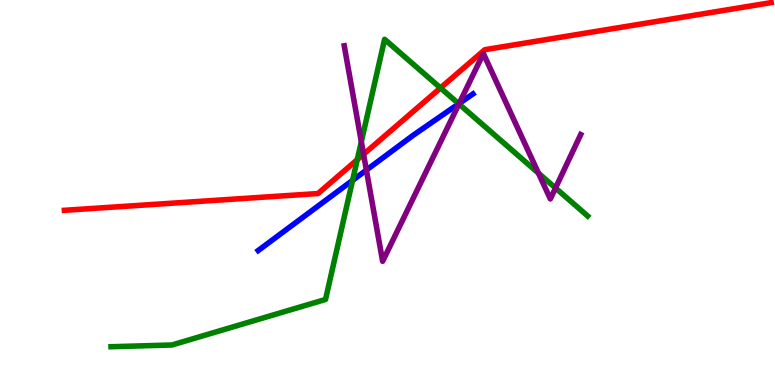[{'lines': ['blue', 'red'], 'intersections': []}, {'lines': ['green', 'red'], 'intersections': [{'x': 4.61, 'y': 5.85}, {'x': 5.68, 'y': 7.72}]}, {'lines': ['purple', 'red'], 'intersections': [{'x': 4.69, 'y': 5.99}]}, {'lines': ['blue', 'green'], 'intersections': [{'x': 4.55, 'y': 5.32}, {'x': 5.92, 'y': 7.3}]}, {'lines': ['blue', 'purple'], 'intersections': [{'x': 4.73, 'y': 5.58}, {'x': 5.92, 'y': 7.31}]}, {'lines': ['green', 'purple'], 'intersections': [{'x': 4.66, 'y': 6.32}, {'x': 5.92, 'y': 7.3}, {'x': 6.95, 'y': 5.5}, {'x': 7.17, 'y': 5.12}]}]